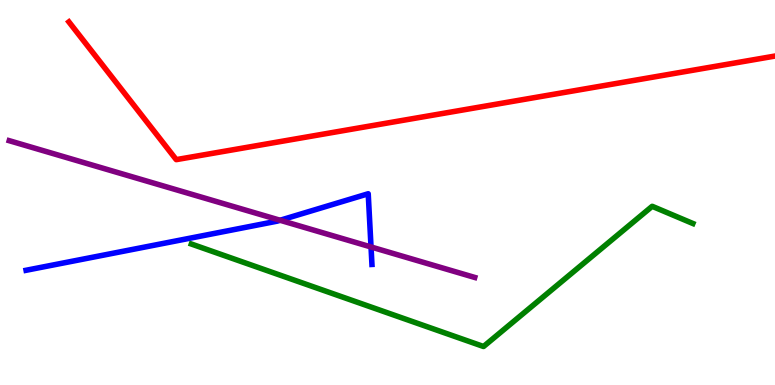[{'lines': ['blue', 'red'], 'intersections': []}, {'lines': ['green', 'red'], 'intersections': []}, {'lines': ['purple', 'red'], 'intersections': []}, {'lines': ['blue', 'green'], 'intersections': []}, {'lines': ['blue', 'purple'], 'intersections': [{'x': 3.61, 'y': 4.28}, {'x': 4.79, 'y': 3.59}]}, {'lines': ['green', 'purple'], 'intersections': []}]